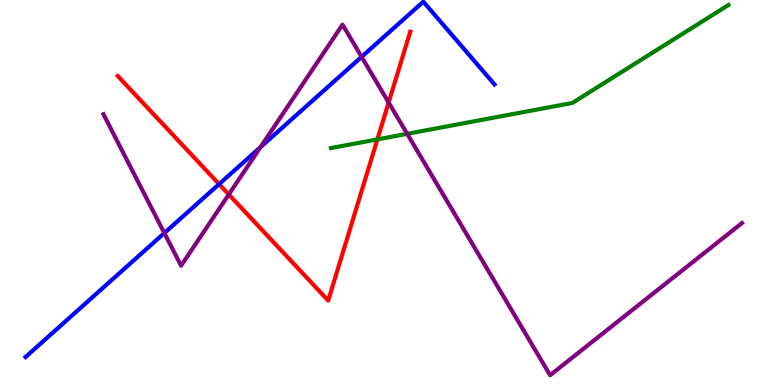[{'lines': ['blue', 'red'], 'intersections': [{'x': 2.83, 'y': 5.22}]}, {'lines': ['green', 'red'], 'intersections': [{'x': 4.87, 'y': 6.38}]}, {'lines': ['purple', 'red'], 'intersections': [{'x': 2.95, 'y': 4.95}, {'x': 5.01, 'y': 7.34}]}, {'lines': ['blue', 'green'], 'intersections': []}, {'lines': ['blue', 'purple'], 'intersections': [{'x': 2.12, 'y': 3.95}, {'x': 3.36, 'y': 6.18}, {'x': 4.67, 'y': 8.52}]}, {'lines': ['green', 'purple'], 'intersections': [{'x': 5.25, 'y': 6.52}]}]